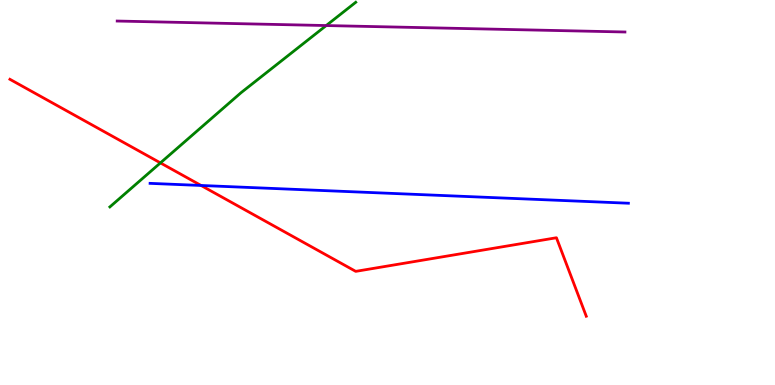[{'lines': ['blue', 'red'], 'intersections': [{'x': 2.59, 'y': 5.18}]}, {'lines': ['green', 'red'], 'intersections': [{'x': 2.07, 'y': 5.77}]}, {'lines': ['purple', 'red'], 'intersections': []}, {'lines': ['blue', 'green'], 'intersections': []}, {'lines': ['blue', 'purple'], 'intersections': []}, {'lines': ['green', 'purple'], 'intersections': [{'x': 4.21, 'y': 9.34}]}]